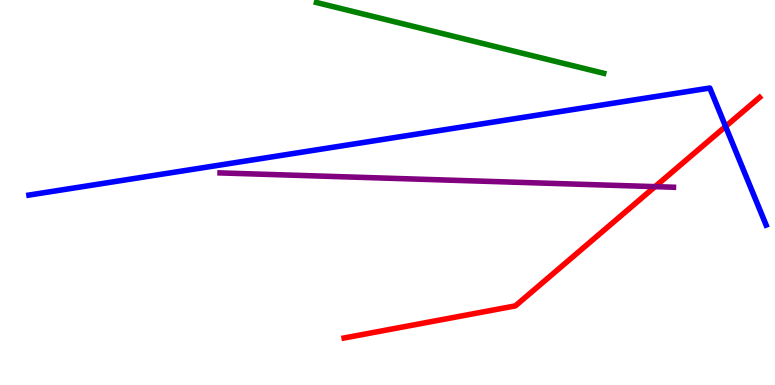[{'lines': ['blue', 'red'], 'intersections': [{'x': 9.36, 'y': 6.72}]}, {'lines': ['green', 'red'], 'intersections': []}, {'lines': ['purple', 'red'], 'intersections': [{'x': 8.45, 'y': 5.15}]}, {'lines': ['blue', 'green'], 'intersections': []}, {'lines': ['blue', 'purple'], 'intersections': []}, {'lines': ['green', 'purple'], 'intersections': []}]